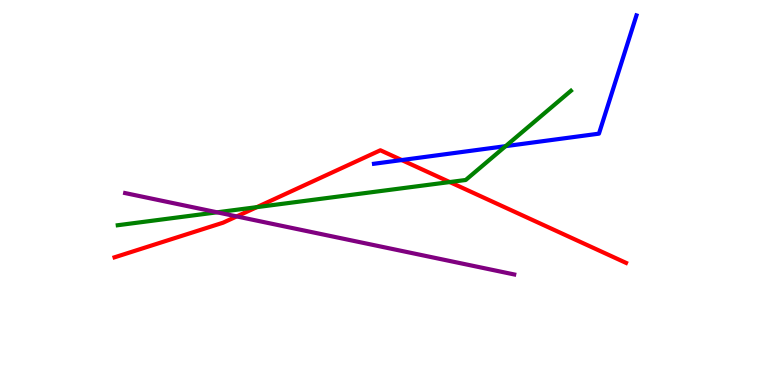[{'lines': ['blue', 'red'], 'intersections': [{'x': 5.18, 'y': 5.84}]}, {'lines': ['green', 'red'], 'intersections': [{'x': 3.31, 'y': 4.62}, {'x': 5.8, 'y': 5.27}]}, {'lines': ['purple', 'red'], 'intersections': [{'x': 3.05, 'y': 4.38}]}, {'lines': ['blue', 'green'], 'intersections': [{'x': 6.52, 'y': 6.2}]}, {'lines': ['blue', 'purple'], 'intersections': []}, {'lines': ['green', 'purple'], 'intersections': [{'x': 2.8, 'y': 4.49}]}]